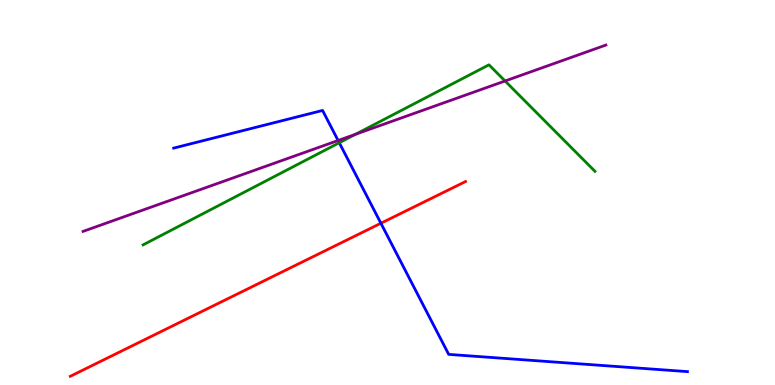[{'lines': ['blue', 'red'], 'intersections': [{'x': 4.91, 'y': 4.2}]}, {'lines': ['green', 'red'], 'intersections': []}, {'lines': ['purple', 'red'], 'intersections': []}, {'lines': ['blue', 'green'], 'intersections': [{'x': 4.38, 'y': 6.29}]}, {'lines': ['blue', 'purple'], 'intersections': [{'x': 4.36, 'y': 6.35}]}, {'lines': ['green', 'purple'], 'intersections': [{'x': 4.59, 'y': 6.51}, {'x': 6.52, 'y': 7.9}]}]